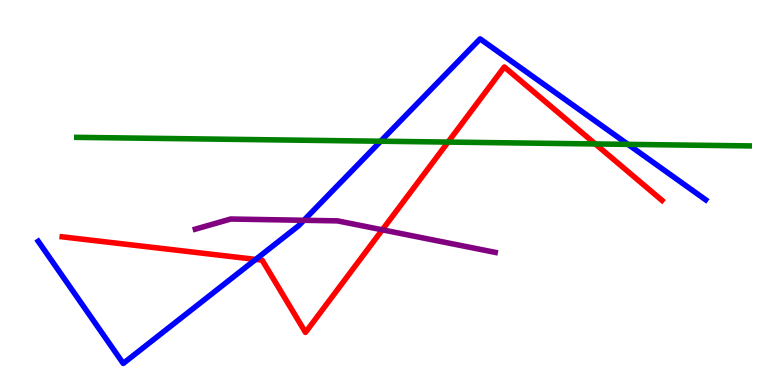[{'lines': ['blue', 'red'], 'intersections': [{'x': 3.3, 'y': 3.26}]}, {'lines': ['green', 'red'], 'intersections': [{'x': 5.78, 'y': 6.31}, {'x': 7.68, 'y': 6.26}]}, {'lines': ['purple', 'red'], 'intersections': [{'x': 4.93, 'y': 4.03}]}, {'lines': ['blue', 'green'], 'intersections': [{'x': 4.91, 'y': 6.33}, {'x': 8.1, 'y': 6.25}]}, {'lines': ['blue', 'purple'], 'intersections': [{'x': 3.92, 'y': 4.28}]}, {'lines': ['green', 'purple'], 'intersections': []}]